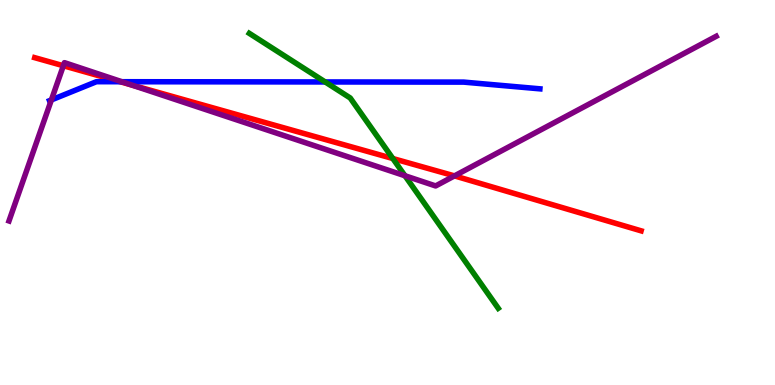[{'lines': ['blue', 'red'], 'intersections': [{'x': 1.55, 'y': 7.88}]}, {'lines': ['green', 'red'], 'intersections': [{'x': 5.07, 'y': 5.88}]}, {'lines': ['purple', 'red'], 'intersections': [{'x': 0.818, 'y': 8.29}, {'x': 1.7, 'y': 7.79}, {'x': 5.86, 'y': 5.43}]}, {'lines': ['blue', 'green'], 'intersections': [{'x': 4.2, 'y': 7.87}]}, {'lines': ['blue', 'purple'], 'intersections': [{'x': 0.663, 'y': 7.4}, {'x': 1.57, 'y': 7.88}]}, {'lines': ['green', 'purple'], 'intersections': [{'x': 5.23, 'y': 5.44}]}]